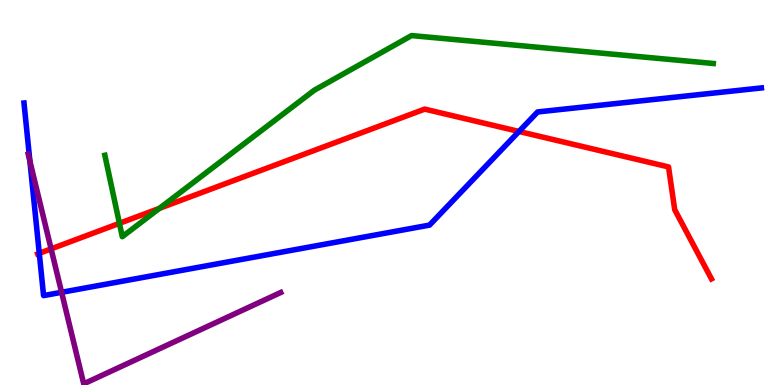[{'lines': ['blue', 'red'], 'intersections': [{'x': 0.507, 'y': 3.42}, {'x': 6.7, 'y': 6.59}]}, {'lines': ['green', 'red'], 'intersections': [{'x': 1.54, 'y': 4.2}, {'x': 2.06, 'y': 4.59}]}, {'lines': ['purple', 'red'], 'intersections': [{'x': 0.659, 'y': 3.54}]}, {'lines': ['blue', 'green'], 'intersections': []}, {'lines': ['blue', 'purple'], 'intersections': [{'x': 0.386, 'y': 5.81}, {'x': 0.795, 'y': 2.41}]}, {'lines': ['green', 'purple'], 'intersections': []}]